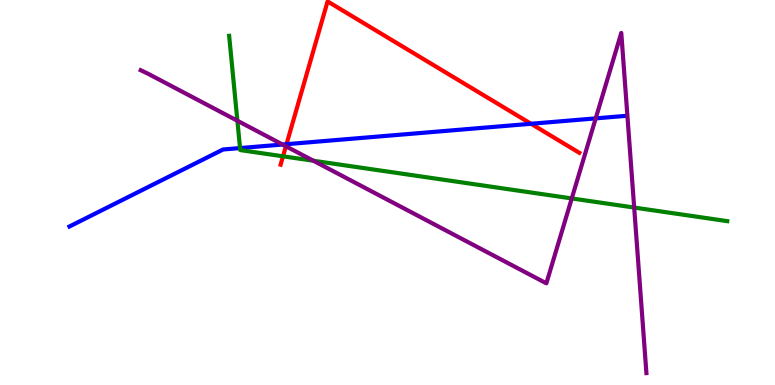[{'lines': ['blue', 'red'], 'intersections': [{'x': 3.7, 'y': 6.25}, {'x': 6.85, 'y': 6.79}]}, {'lines': ['green', 'red'], 'intersections': [{'x': 3.65, 'y': 5.94}]}, {'lines': ['purple', 'red'], 'intersections': [{'x': 3.69, 'y': 6.2}]}, {'lines': ['blue', 'green'], 'intersections': [{'x': 3.1, 'y': 6.15}]}, {'lines': ['blue', 'purple'], 'intersections': [{'x': 3.65, 'y': 6.25}, {'x': 7.69, 'y': 6.93}]}, {'lines': ['green', 'purple'], 'intersections': [{'x': 3.06, 'y': 6.86}, {'x': 4.04, 'y': 5.82}, {'x': 7.38, 'y': 4.85}, {'x': 8.18, 'y': 4.61}]}]